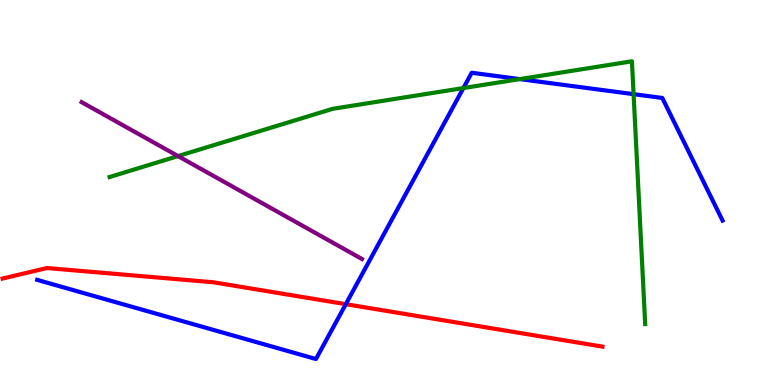[{'lines': ['blue', 'red'], 'intersections': [{'x': 4.46, 'y': 2.1}]}, {'lines': ['green', 'red'], 'intersections': []}, {'lines': ['purple', 'red'], 'intersections': []}, {'lines': ['blue', 'green'], 'intersections': [{'x': 5.98, 'y': 7.71}, {'x': 6.71, 'y': 7.95}, {'x': 8.18, 'y': 7.55}]}, {'lines': ['blue', 'purple'], 'intersections': []}, {'lines': ['green', 'purple'], 'intersections': [{'x': 2.3, 'y': 5.95}]}]